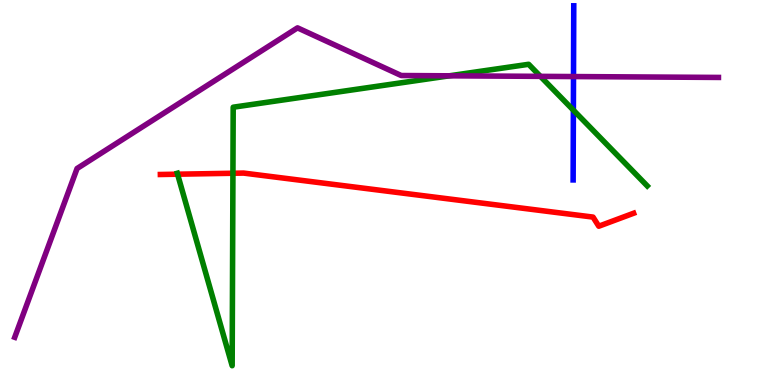[{'lines': ['blue', 'red'], 'intersections': []}, {'lines': ['green', 'red'], 'intersections': [{'x': 2.29, 'y': 5.48}, {'x': 3.01, 'y': 5.5}]}, {'lines': ['purple', 'red'], 'intersections': []}, {'lines': ['blue', 'green'], 'intersections': [{'x': 7.4, 'y': 7.14}]}, {'lines': ['blue', 'purple'], 'intersections': [{'x': 7.4, 'y': 8.01}]}, {'lines': ['green', 'purple'], 'intersections': [{'x': 5.8, 'y': 8.03}, {'x': 6.97, 'y': 8.02}]}]